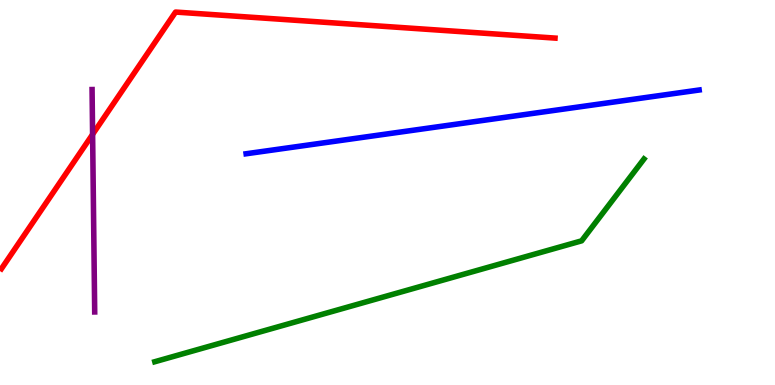[{'lines': ['blue', 'red'], 'intersections': []}, {'lines': ['green', 'red'], 'intersections': []}, {'lines': ['purple', 'red'], 'intersections': [{'x': 1.19, 'y': 6.51}]}, {'lines': ['blue', 'green'], 'intersections': []}, {'lines': ['blue', 'purple'], 'intersections': []}, {'lines': ['green', 'purple'], 'intersections': []}]